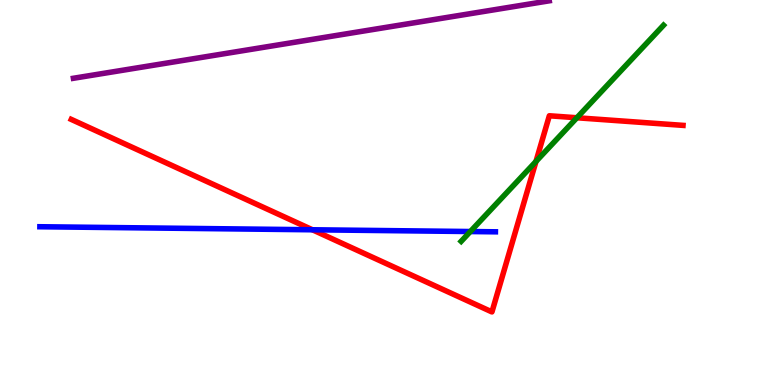[{'lines': ['blue', 'red'], 'intersections': [{'x': 4.03, 'y': 4.03}]}, {'lines': ['green', 'red'], 'intersections': [{'x': 6.92, 'y': 5.81}, {'x': 7.44, 'y': 6.94}]}, {'lines': ['purple', 'red'], 'intersections': []}, {'lines': ['blue', 'green'], 'intersections': [{'x': 6.07, 'y': 3.99}]}, {'lines': ['blue', 'purple'], 'intersections': []}, {'lines': ['green', 'purple'], 'intersections': []}]